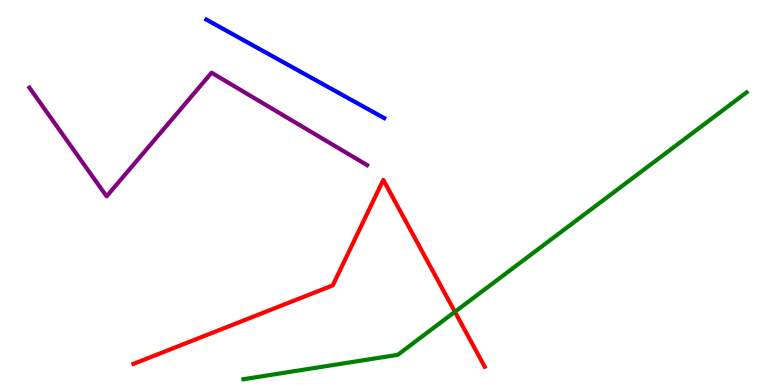[{'lines': ['blue', 'red'], 'intersections': []}, {'lines': ['green', 'red'], 'intersections': [{'x': 5.87, 'y': 1.9}]}, {'lines': ['purple', 'red'], 'intersections': []}, {'lines': ['blue', 'green'], 'intersections': []}, {'lines': ['blue', 'purple'], 'intersections': []}, {'lines': ['green', 'purple'], 'intersections': []}]